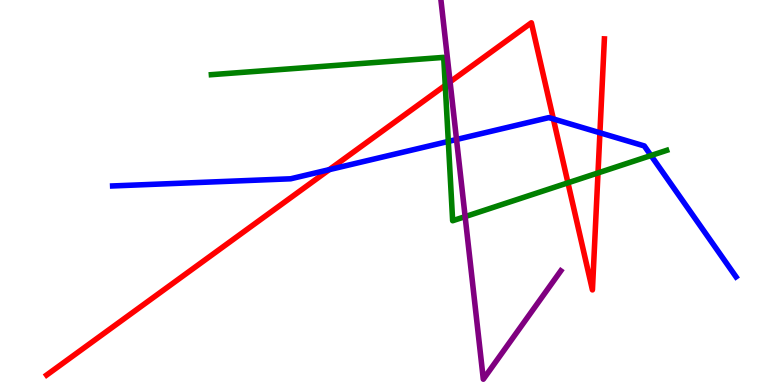[{'lines': ['blue', 'red'], 'intersections': [{'x': 4.25, 'y': 5.59}, {'x': 7.14, 'y': 6.91}, {'x': 7.74, 'y': 6.55}]}, {'lines': ['green', 'red'], 'intersections': [{'x': 5.75, 'y': 7.78}, {'x': 7.33, 'y': 5.25}, {'x': 7.72, 'y': 5.51}]}, {'lines': ['purple', 'red'], 'intersections': [{'x': 5.81, 'y': 7.87}]}, {'lines': ['blue', 'green'], 'intersections': [{'x': 5.78, 'y': 6.33}, {'x': 8.4, 'y': 5.96}]}, {'lines': ['blue', 'purple'], 'intersections': [{'x': 5.89, 'y': 6.38}]}, {'lines': ['green', 'purple'], 'intersections': [{'x': 6.0, 'y': 4.37}]}]